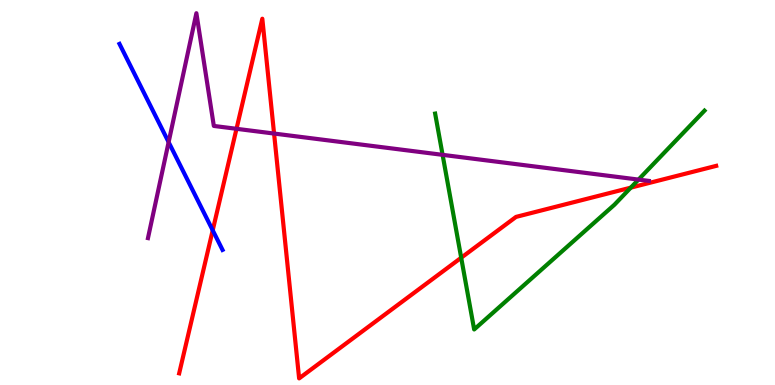[{'lines': ['blue', 'red'], 'intersections': [{'x': 2.74, 'y': 4.02}]}, {'lines': ['green', 'red'], 'intersections': [{'x': 5.95, 'y': 3.31}, {'x': 8.14, 'y': 5.13}]}, {'lines': ['purple', 'red'], 'intersections': [{'x': 3.05, 'y': 6.65}, {'x': 3.54, 'y': 6.53}]}, {'lines': ['blue', 'green'], 'intersections': []}, {'lines': ['blue', 'purple'], 'intersections': [{'x': 2.18, 'y': 6.31}]}, {'lines': ['green', 'purple'], 'intersections': [{'x': 5.71, 'y': 5.98}, {'x': 8.24, 'y': 5.34}]}]